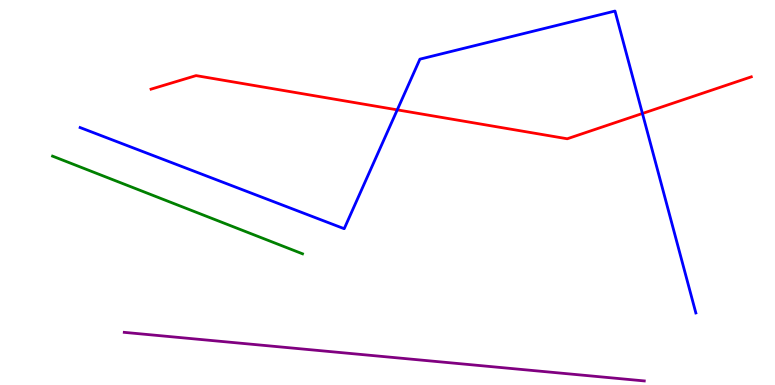[{'lines': ['blue', 'red'], 'intersections': [{'x': 5.13, 'y': 7.15}, {'x': 8.29, 'y': 7.05}]}, {'lines': ['green', 'red'], 'intersections': []}, {'lines': ['purple', 'red'], 'intersections': []}, {'lines': ['blue', 'green'], 'intersections': []}, {'lines': ['blue', 'purple'], 'intersections': []}, {'lines': ['green', 'purple'], 'intersections': []}]